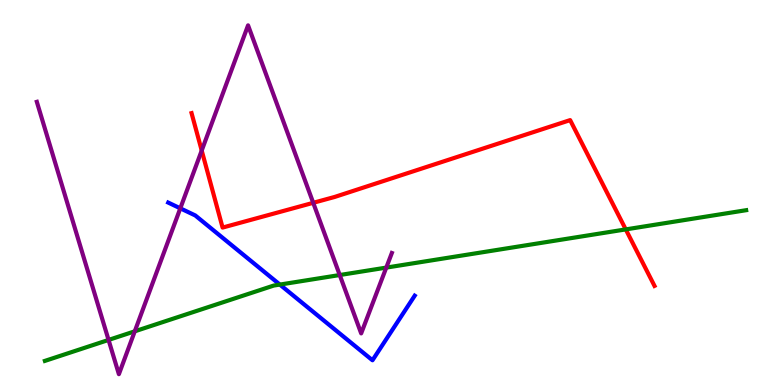[{'lines': ['blue', 'red'], 'intersections': []}, {'lines': ['green', 'red'], 'intersections': [{'x': 8.07, 'y': 4.04}]}, {'lines': ['purple', 'red'], 'intersections': [{'x': 2.6, 'y': 6.09}, {'x': 4.04, 'y': 4.73}]}, {'lines': ['blue', 'green'], 'intersections': [{'x': 3.61, 'y': 2.61}]}, {'lines': ['blue', 'purple'], 'intersections': [{'x': 2.33, 'y': 4.59}]}, {'lines': ['green', 'purple'], 'intersections': [{'x': 1.4, 'y': 1.17}, {'x': 1.74, 'y': 1.39}, {'x': 4.38, 'y': 2.86}, {'x': 4.98, 'y': 3.05}]}]